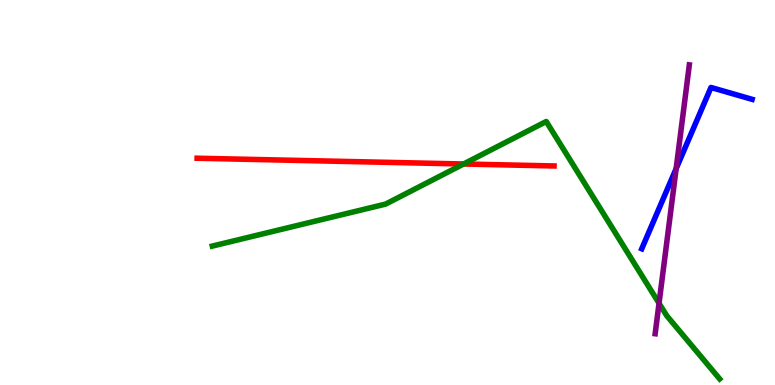[{'lines': ['blue', 'red'], 'intersections': []}, {'lines': ['green', 'red'], 'intersections': [{'x': 5.98, 'y': 5.74}]}, {'lines': ['purple', 'red'], 'intersections': []}, {'lines': ['blue', 'green'], 'intersections': []}, {'lines': ['blue', 'purple'], 'intersections': [{'x': 8.72, 'y': 5.62}]}, {'lines': ['green', 'purple'], 'intersections': [{'x': 8.5, 'y': 2.12}]}]